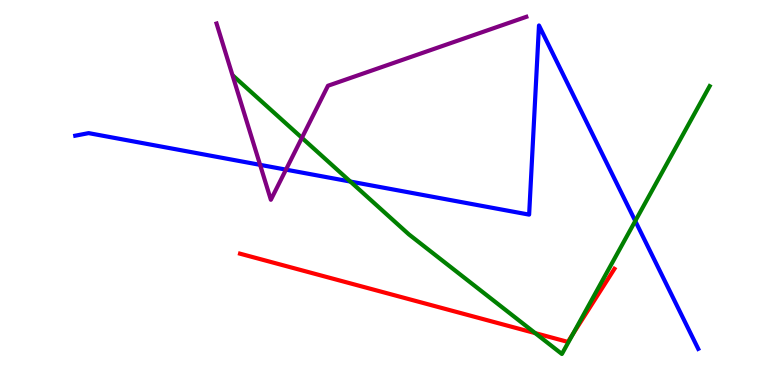[{'lines': ['blue', 'red'], 'intersections': []}, {'lines': ['green', 'red'], 'intersections': [{'x': 6.91, 'y': 1.35}, {'x': 7.39, 'y': 1.32}]}, {'lines': ['purple', 'red'], 'intersections': []}, {'lines': ['blue', 'green'], 'intersections': [{'x': 4.52, 'y': 5.28}, {'x': 8.2, 'y': 4.26}]}, {'lines': ['blue', 'purple'], 'intersections': [{'x': 3.36, 'y': 5.72}, {'x': 3.69, 'y': 5.59}]}, {'lines': ['green', 'purple'], 'intersections': [{'x': 3.9, 'y': 6.42}]}]